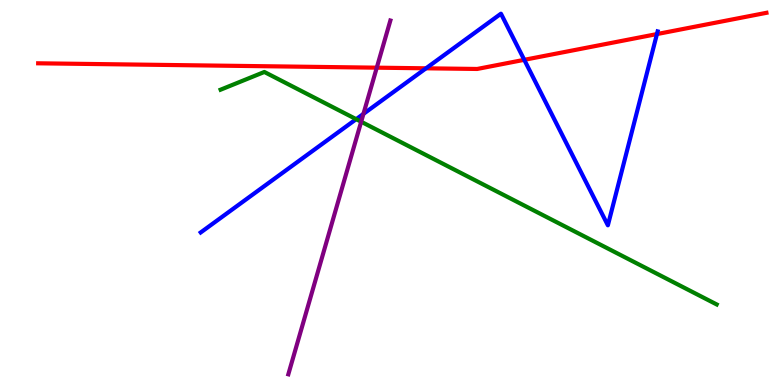[{'lines': ['blue', 'red'], 'intersections': [{'x': 5.5, 'y': 8.23}, {'x': 6.76, 'y': 8.45}, {'x': 8.48, 'y': 9.12}]}, {'lines': ['green', 'red'], 'intersections': []}, {'lines': ['purple', 'red'], 'intersections': [{'x': 4.86, 'y': 8.24}]}, {'lines': ['blue', 'green'], 'intersections': [{'x': 4.6, 'y': 6.9}]}, {'lines': ['blue', 'purple'], 'intersections': [{'x': 4.69, 'y': 7.04}]}, {'lines': ['green', 'purple'], 'intersections': [{'x': 4.66, 'y': 6.84}]}]